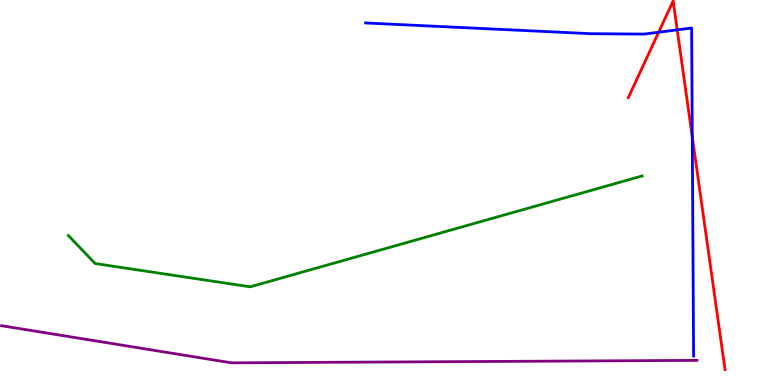[{'lines': ['blue', 'red'], 'intersections': [{'x': 8.5, 'y': 9.16}, {'x': 8.74, 'y': 9.22}, {'x': 8.93, 'y': 6.44}]}, {'lines': ['green', 'red'], 'intersections': []}, {'lines': ['purple', 'red'], 'intersections': []}, {'lines': ['blue', 'green'], 'intersections': []}, {'lines': ['blue', 'purple'], 'intersections': []}, {'lines': ['green', 'purple'], 'intersections': []}]